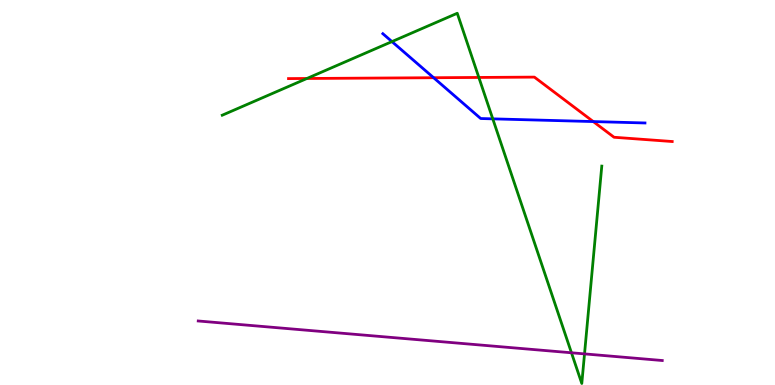[{'lines': ['blue', 'red'], 'intersections': [{'x': 5.6, 'y': 7.98}, {'x': 7.66, 'y': 6.84}]}, {'lines': ['green', 'red'], 'intersections': [{'x': 3.96, 'y': 7.96}, {'x': 6.18, 'y': 7.99}]}, {'lines': ['purple', 'red'], 'intersections': []}, {'lines': ['blue', 'green'], 'intersections': [{'x': 5.06, 'y': 8.92}, {'x': 6.36, 'y': 6.91}]}, {'lines': ['blue', 'purple'], 'intersections': []}, {'lines': ['green', 'purple'], 'intersections': [{'x': 7.37, 'y': 0.837}, {'x': 7.54, 'y': 0.808}]}]